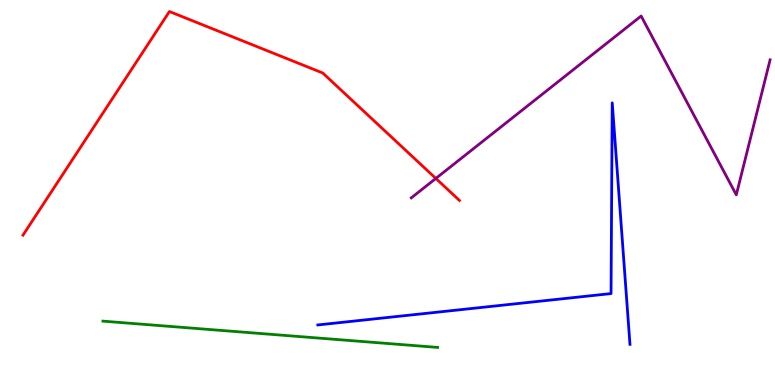[{'lines': ['blue', 'red'], 'intersections': []}, {'lines': ['green', 'red'], 'intersections': []}, {'lines': ['purple', 'red'], 'intersections': [{'x': 5.62, 'y': 5.37}]}, {'lines': ['blue', 'green'], 'intersections': []}, {'lines': ['blue', 'purple'], 'intersections': []}, {'lines': ['green', 'purple'], 'intersections': []}]